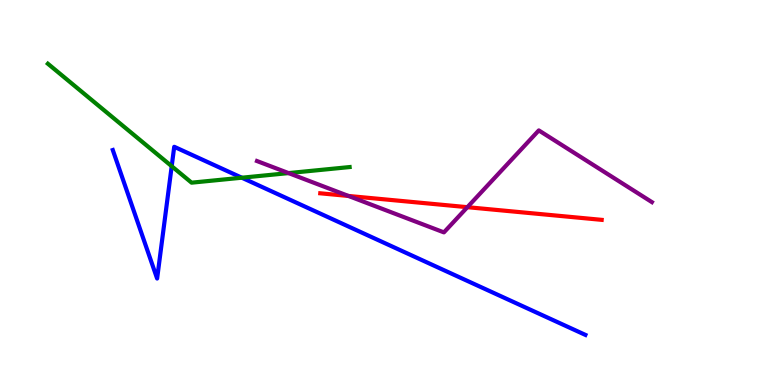[{'lines': ['blue', 'red'], 'intersections': []}, {'lines': ['green', 'red'], 'intersections': []}, {'lines': ['purple', 'red'], 'intersections': [{'x': 4.5, 'y': 4.91}, {'x': 6.03, 'y': 4.62}]}, {'lines': ['blue', 'green'], 'intersections': [{'x': 2.22, 'y': 5.68}, {'x': 3.12, 'y': 5.38}]}, {'lines': ['blue', 'purple'], 'intersections': []}, {'lines': ['green', 'purple'], 'intersections': [{'x': 3.72, 'y': 5.5}]}]